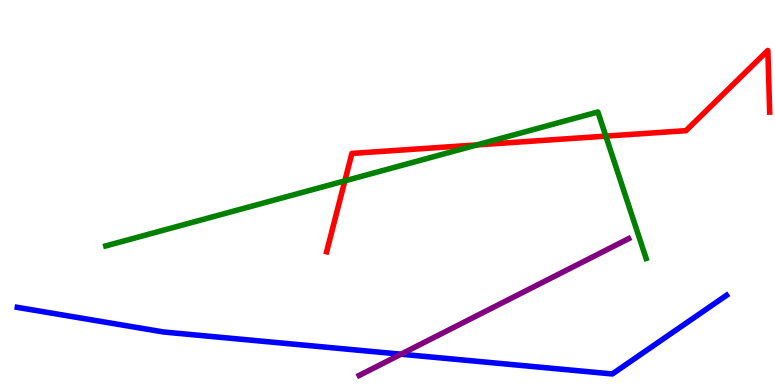[{'lines': ['blue', 'red'], 'intersections': []}, {'lines': ['green', 'red'], 'intersections': [{'x': 4.45, 'y': 5.3}, {'x': 6.15, 'y': 6.24}, {'x': 7.82, 'y': 6.46}]}, {'lines': ['purple', 'red'], 'intersections': []}, {'lines': ['blue', 'green'], 'intersections': []}, {'lines': ['blue', 'purple'], 'intersections': [{'x': 5.17, 'y': 0.8}]}, {'lines': ['green', 'purple'], 'intersections': []}]